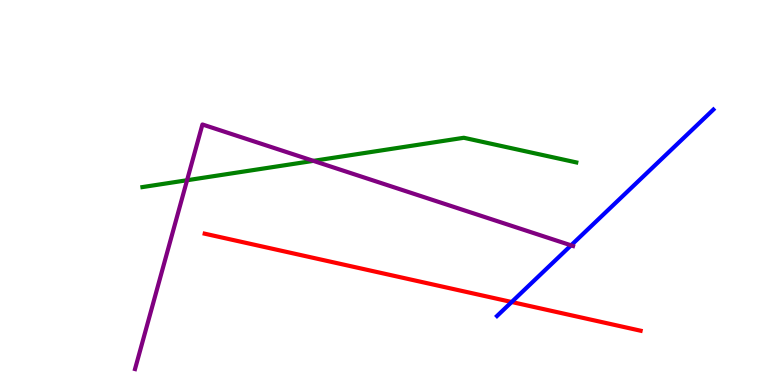[{'lines': ['blue', 'red'], 'intersections': [{'x': 6.6, 'y': 2.16}]}, {'lines': ['green', 'red'], 'intersections': []}, {'lines': ['purple', 'red'], 'intersections': []}, {'lines': ['blue', 'green'], 'intersections': []}, {'lines': ['blue', 'purple'], 'intersections': [{'x': 7.37, 'y': 3.63}]}, {'lines': ['green', 'purple'], 'intersections': [{'x': 2.41, 'y': 5.32}, {'x': 4.04, 'y': 5.82}]}]